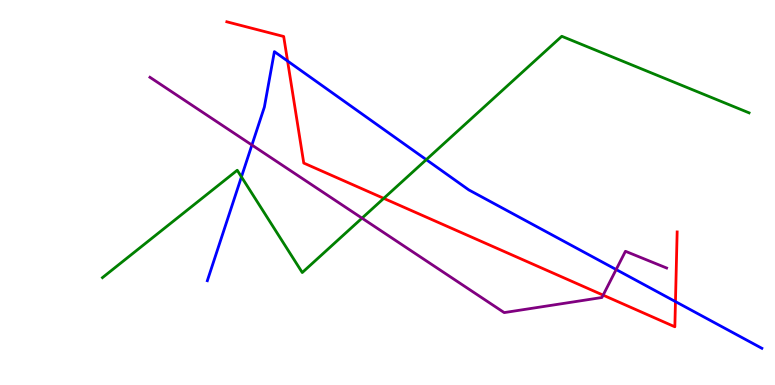[{'lines': ['blue', 'red'], 'intersections': [{'x': 3.71, 'y': 8.42}, {'x': 8.72, 'y': 2.17}]}, {'lines': ['green', 'red'], 'intersections': [{'x': 4.95, 'y': 4.85}]}, {'lines': ['purple', 'red'], 'intersections': [{'x': 7.78, 'y': 2.33}]}, {'lines': ['blue', 'green'], 'intersections': [{'x': 3.12, 'y': 5.41}, {'x': 5.5, 'y': 5.85}]}, {'lines': ['blue', 'purple'], 'intersections': [{'x': 3.25, 'y': 6.23}, {'x': 7.95, 'y': 3.0}]}, {'lines': ['green', 'purple'], 'intersections': [{'x': 4.67, 'y': 4.33}]}]